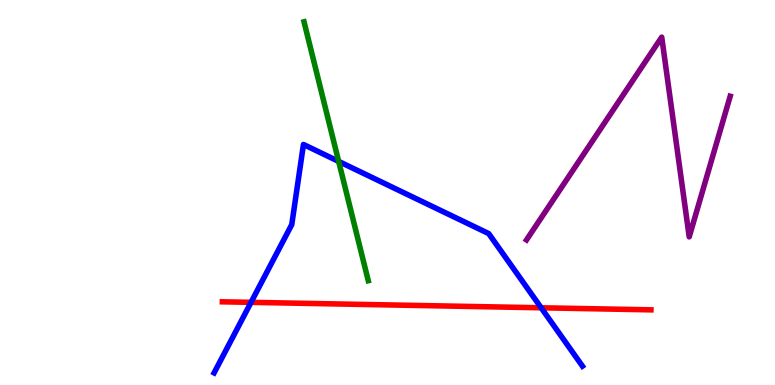[{'lines': ['blue', 'red'], 'intersections': [{'x': 3.24, 'y': 2.15}, {'x': 6.98, 'y': 2.01}]}, {'lines': ['green', 'red'], 'intersections': []}, {'lines': ['purple', 'red'], 'intersections': []}, {'lines': ['blue', 'green'], 'intersections': [{'x': 4.37, 'y': 5.81}]}, {'lines': ['blue', 'purple'], 'intersections': []}, {'lines': ['green', 'purple'], 'intersections': []}]